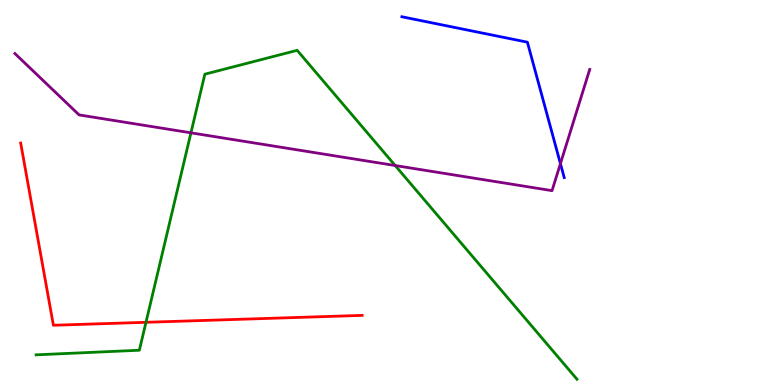[{'lines': ['blue', 'red'], 'intersections': []}, {'lines': ['green', 'red'], 'intersections': [{'x': 1.88, 'y': 1.63}]}, {'lines': ['purple', 'red'], 'intersections': []}, {'lines': ['blue', 'green'], 'intersections': []}, {'lines': ['blue', 'purple'], 'intersections': [{'x': 7.23, 'y': 5.75}]}, {'lines': ['green', 'purple'], 'intersections': [{'x': 2.46, 'y': 6.55}, {'x': 5.1, 'y': 5.7}]}]